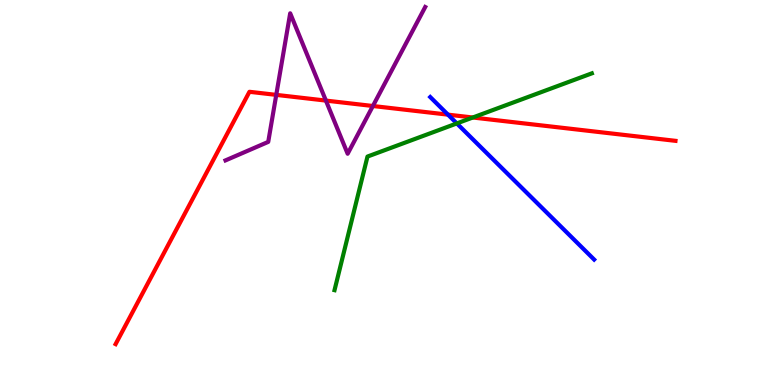[{'lines': ['blue', 'red'], 'intersections': [{'x': 5.78, 'y': 7.02}]}, {'lines': ['green', 'red'], 'intersections': [{'x': 6.1, 'y': 6.95}]}, {'lines': ['purple', 'red'], 'intersections': [{'x': 3.56, 'y': 7.54}, {'x': 4.21, 'y': 7.39}, {'x': 4.81, 'y': 7.25}]}, {'lines': ['blue', 'green'], 'intersections': [{'x': 5.89, 'y': 6.79}]}, {'lines': ['blue', 'purple'], 'intersections': []}, {'lines': ['green', 'purple'], 'intersections': []}]